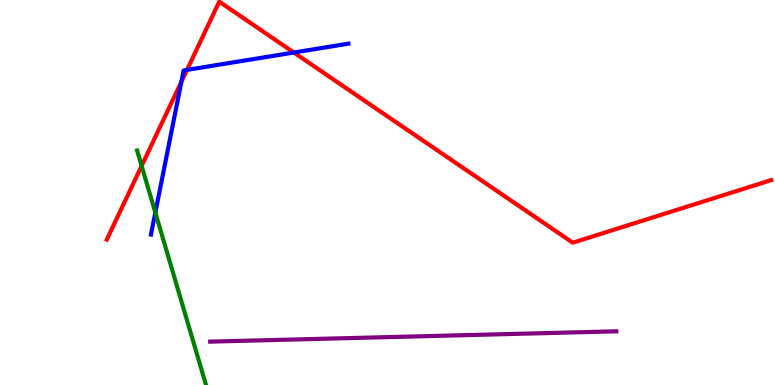[{'lines': ['blue', 'red'], 'intersections': [{'x': 2.34, 'y': 7.87}, {'x': 2.41, 'y': 8.18}, {'x': 3.79, 'y': 8.64}]}, {'lines': ['green', 'red'], 'intersections': [{'x': 1.83, 'y': 5.69}]}, {'lines': ['purple', 'red'], 'intersections': []}, {'lines': ['blue', 'green'], 'intersections': [{'x': 2.0, 'y': 4.48}]}, {'lines': ['blue', 'purple'], 'intersections': []}, {'lines': ['green', 'purple'], 'intersections': []}]